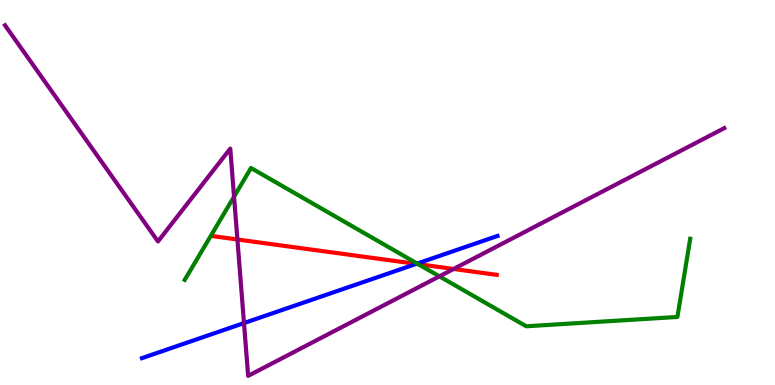[{'lines': ['blue', 'red'], 'intersections': [{'x': 5.37, 'y': 3.15}]}, {'lines': ['green', 'red'], 'intersections': [{'x': 5.4, 'y': 3.14}]}, {'lines': ['purple', 'red'], 'intersections': [{'x': 3.06, 'y': 3.78}, {'x': 5.85, 'y': 3.01}]}, {'lines': ['blue', 'green'], 'intersections': [{'x': 5.38, 'y': 3.15}]}, {'lines': ['blue', 'purple'], 'intersections': [{'x': 3.15, 'y': 1.61}]}, {'lines': ['green', 'purple'], 'intersections': [{'x': 3.02, 'y': 4.89}, {'x': 5.67, 'y': 2.82}]}]